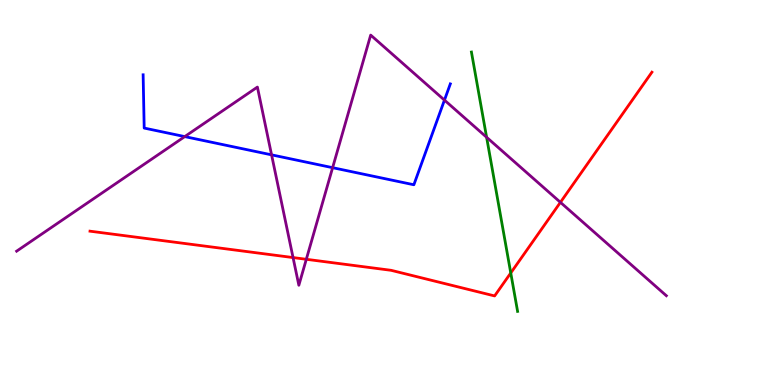[{'lines': ['blue', 'red'], 'intersections': []}, {'lines': ['green', 'red'], 'intersections': [{'x': 6.59, 'y': 2.91}]}, {'lines': ['purple', 'red'], 'intersections': [{'x': 3.78, 'y': 3.31}, {'x': 3.95, 'y': 3.27}, {'x': 7.23, 'y': 4.74}]}, {'lines': ['blue', 'green'], 'intersections': []}, {'lines': ['blue', 'purple'], 'intersections': [{'x': 2.38, 'y': 6.45}, {'x': 3.5, 'y': 5.98}, {'x': 4.29, 'y': 5.64}, {'x': 5.73, 'y': 7.4}]}, {'lines': ['green', 'purple'], 'intersections': [{'x': 6.28, 'y': 6.43}]}]